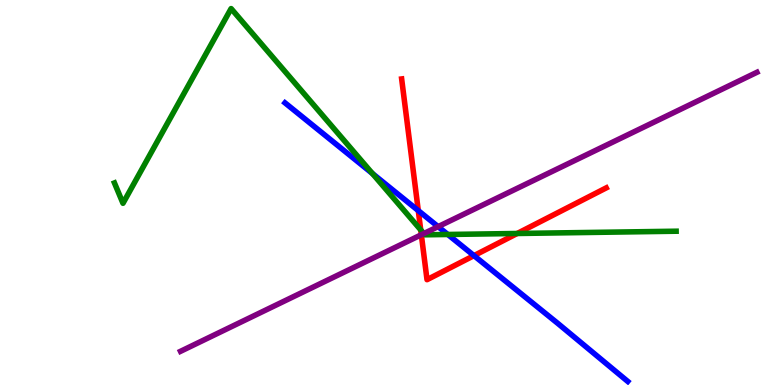[{'lines': ['blue', 'red'], 'intersections': [{'x': 5.4, 'y': 4.53}, {'x': 6.12, 'y': 3.36}]}, {'lines': ['green', 'red'], 'intersections': [{'x': 5.43, 'y': 4.03}, {'x': 6.67, 'y': 3.94}]}, {'lines': ['purple', 'red'], 'intersections': [{'x': 5.44, 'y': 3.9}]}, {'lines': ['blue', 'green'], 'intersections': [{'x': 4.81, 'y': 5.49}, {'x': 5.78, 'y': 3.91}]}, {'lines': ['blue', 'purple'], 'intersections': [{'x': 5.65, 'y': 4.11}]}, {'lines': ['green', 'purple'], 'intersections': [{'x': 5.47, 'y': 3.93}]}]